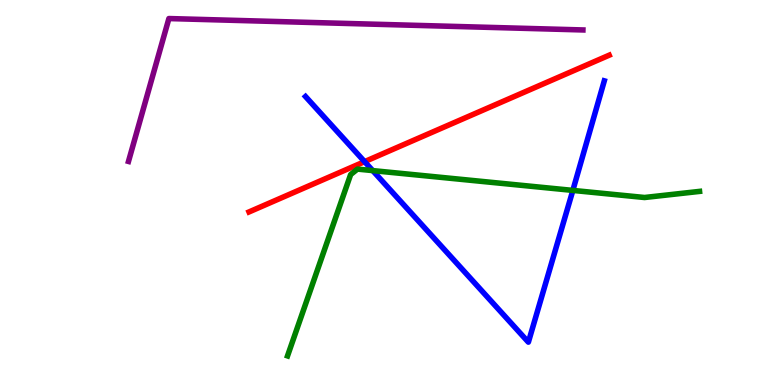[{'lines': ['blue', 'red'], 'intersections': [{'x': 4.7, 'y': 5.8}]}, {'lines': ['green', 'red'], 'intersections': []}, {'lines': ['purple', 'red'], 'intersections': []}, {'lines': ['blue', 'green'], 'intersections': [{'x': 4.81, 'y': 5.57}, {'x': 7.39, 'y': 5.05}]}, {'lines': ['blue', 'purple'], 'intersections': []}, {'lines': ['green', 'purple'], 'intersections': []}]